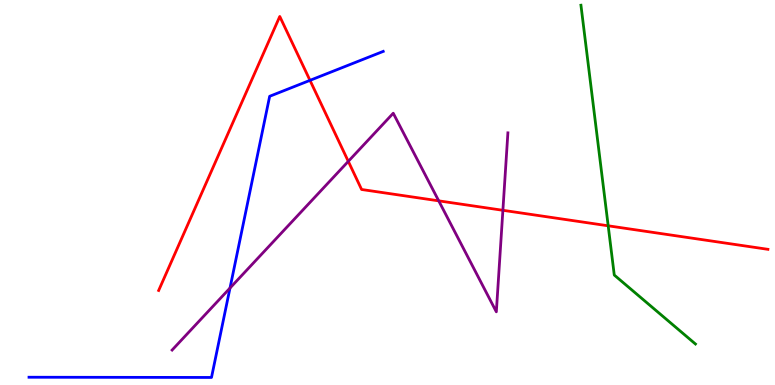[{'lines': ['blue', 'red'], 'intersections': [{'x': 4.0, 'y': 7.91}]}, {'lines': ['green', 'red'], 'intersections': [{'x': 7.85, 'y': 4.14}]}, {'lines': ['purple', 'red'], 'intersections': [{'x': 4.49, 'y': 5.81}, {'x': 5.66, 'y': 4.78}, {'x': 6.49, 'y': 4.54}]}, {'lines': ['blue', 'green'], 'intersections': []}, {'lines': ['blue', 'purple'], 'intersections': [{'x': 2.97, 'y': 2.52}]}, {'lines': ['green', 'purple'], 'intersections': []}]